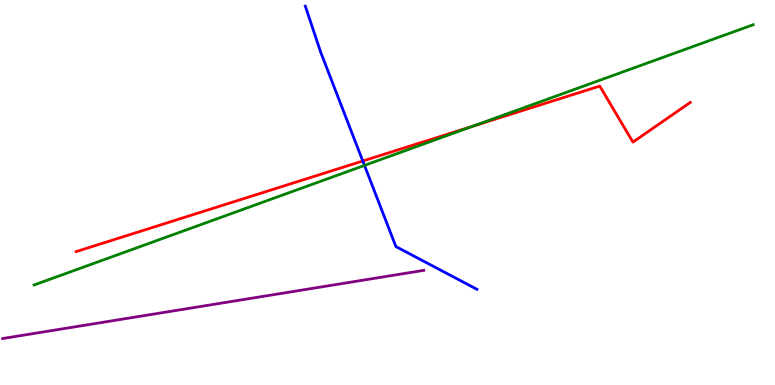[{'lines': ['blue', 'red'], 'intersections': [{'x': 4.68, 'y': 5.82}]}, {'lines': ['green', 'red'], 'intersections': [{'x': 6.1, 'y': 6.72}]}, {'lines': ['purple', 'red'], 'intersections': []}, {'lines': ['blue', 'green'], 'intersections': [{'x': 4.7, 'y': 5.7}]}, {'lines': ['blue', 'purple'], 'intersections': []}, {'lines': ['green', 'purple'], 'intersections': []}]